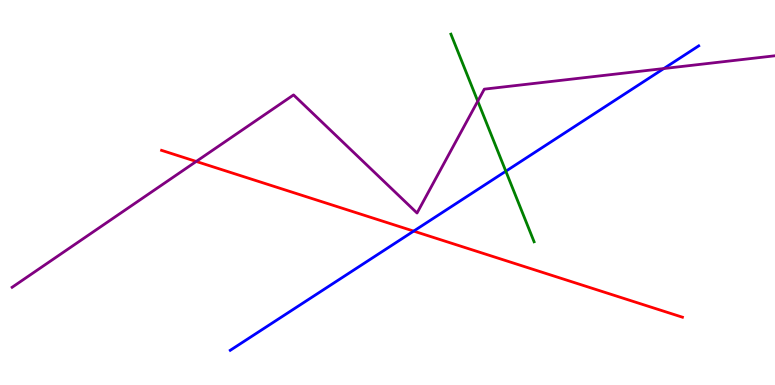[{'lines': ['blue', 'red'], 'intersections': [{'x': 5.34, 'y': 4.0}]}, {'lines': ['green', 'red'], 'intersections': []}, {'lines': ['purple', 'red'], 'intersections': [{'x': 2.53, 'y': 5.81}]}, {'lines': ['blue', 'green'], 'intersections': [{'x': 6.53, 'y': 5.55}]}, {'lines': ['blue', 'purple'], 'intersections': [{'x': 8.57, 'y': 8.22}]}, {'lines': ['green', 'purple'], 'intersections': [{'x': 6.16, 'y': 7.37}]}]